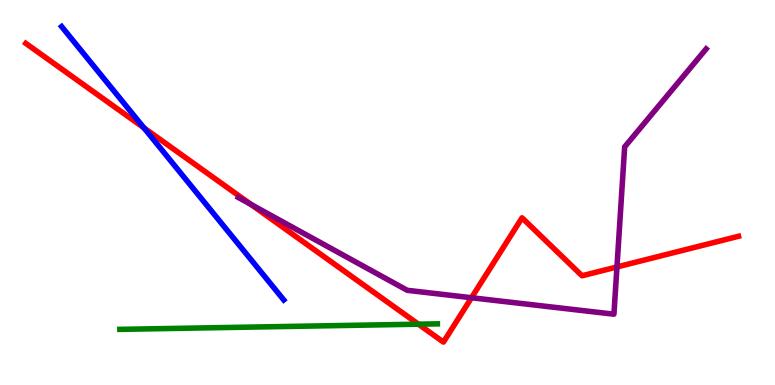[{'lines': ['blue', 'red'], 'intersections': [{'x': 1.86, 'y': 6.68}]}, {'lines': ['green', 'red'], 'intersections': [{'x': 5.4, 'y': 1.58}]}, {'lines': ['purple', 'red'], 'intersections': [{'x': 3.24, 'y': 4.69}, {'x': 6.08, 'y': 2.27}, {'x': 7.96, 'y': 3.07}]}, {'lines': ['blue', 'green'], 'intersections': []}, {'lines': ['blue', 'purple'], 'intersections': []}, {'lines': ['green', 'purple'], 'intersections': []}]